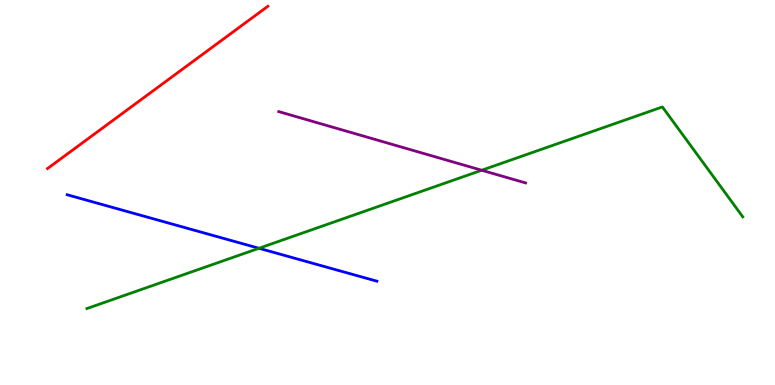[{'lines': ['blue', 'red'], 'intersections': []}, {'lines': ['green', 'red'], 'intersections': []}, {'lines': ['purple', 'red'], 'intersections': []}, {'lines': ['blue', 'green'], 'intersections': [{'x': 3.34, 'y': 3.55}]}, {'lines': ['blue', 'purple'], 'intersections': []}, {'lines': ['green', 'purple'], 'intersections': [{'x': 6.22, 'y': 5.58}]}]